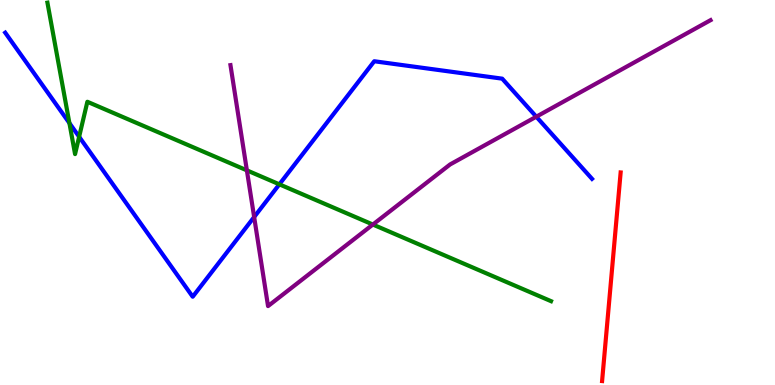[{'lines': ['blue', 'red'], 'intersections': []}, {'lines': ['green', 'red'], 'intersections': []}, {'lines': ['purple', 'red'], 'intersections': []}, {'lines': ['blue', 'green'], 'intersections': [{'x': 0.896, 'y': 6.8}, {'x': 1.02, 'y': 6.45}, {'x': 3.6, 'y': 5.21}]}, {'lines': ['blue', 'purple'], 'intersections': [{'x': 3.28, 'y': 4.36}, {'x': 6.92, 'y': 6.97}]}, {'lines': ['green', 'purple'], 'intersections': [{'x': 3.19, 'y': 5.58}, {'x': 4.81, 'y': 4.17}]}]